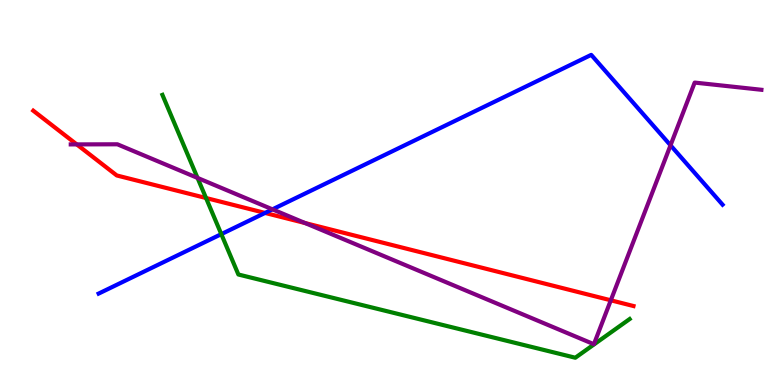[{'lines': ['blue', 'red'], 'intersections': [{'x': 3.42, 'y': 4.47}]}, {'lines': ['green', 'red'], 'intersections': [{'x': 2.66, 'y': 4.86}]}, {'lines': ['purple', 'red'], 'intersections': [{'x': 0.99, 'y': 6.25}, {'x': 3.94, 'y': 4.21}, {'x': 7.88, 'y': 2.2}]}, {'lines': ['blue', 'green'], 'intersections': [{'x': 2.86, 'y': 3.92}]}, {'lines': ['blue', 'purple'], 'intersections': [{'x': 3.52, 'y': 4.56}, {'x': 8.65, 'y': 6.23}]}, {'lines': ['green', 'purple'], 'intersections': [{'x': 2.55, 'y': 5.38}]}]